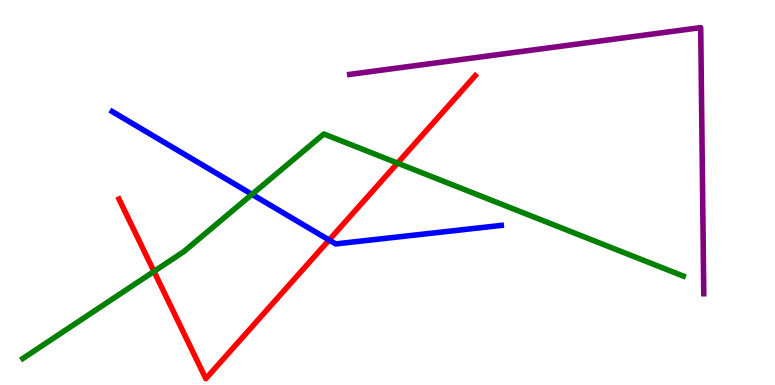[{'lines': ['blue', 'red'], 'intersections': [{'x': 4.25, 'y': 3.77}]}, {'lines': ['green', 'red'], 'intersections': [{'x': 1.99, 'y': 2.95}, {'x': 5.13, 'y': 5.76}]}, {'lines': ['purple', 'red'], 'intersections': []}, {'lines': ['blue', 'green'], 'intersections': [{'x': 3.25, 'y': 4.95}]}, {'lines': ['blue', 'purple'], 'intersections': []}, {'lines': ['green', 'purple'], 'intersections': []}]